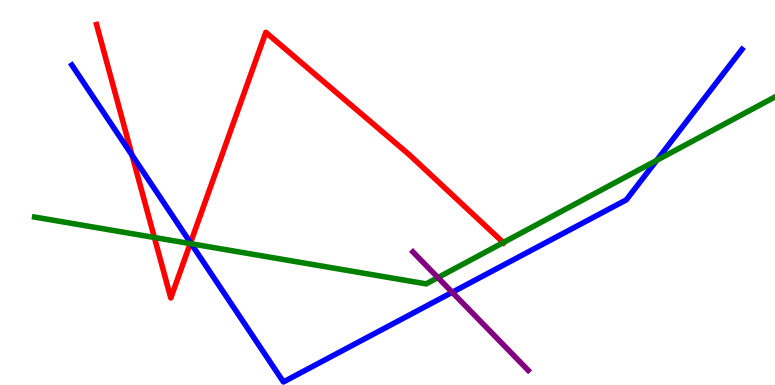[{'lines': ['blue', 'red'], 'intersections': [{'x': 1.7, 'y': 5.97}, {'x': 2.46, 'y': 3.69}]}, {'lines': ['green', 'red'], 'intersections': [{'x': 1.99, 'y': 3.83}, {'x': 2.45, 'y': 3.67}, {'x': 6.49, 'y': 3.7}]}, {'lines': ['purple', 'red'], 'intersections': []}, {'lines': ['blue', 'green'], 'intersections': [{'x': 2.47, 'y': 3.67}, {'x': 8.47, 'y': 5.84}]}, {'lines': ['blue', 'purple'], 'intersections': [{'x': 5.84, 'y': 2.41}]}, {'lines': ['green', 'purple'], 'intersections': [{'x': 5.65, 'y': 2.79}]}]